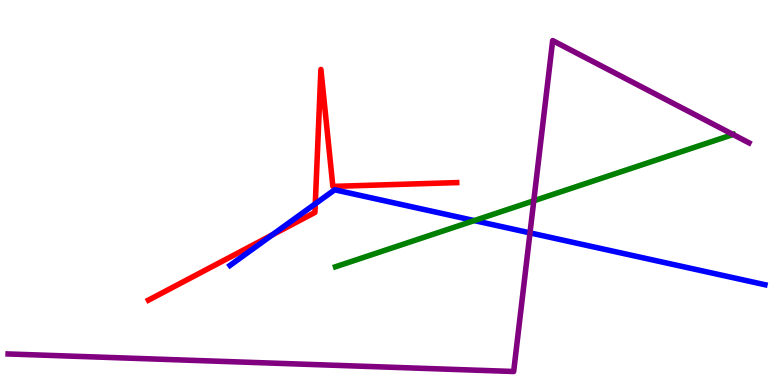[{'lines': ['blue', 'red'], 'intersections': [{'x': 3.51, 'y': 3.9}, {'x': 4.07, 'y': 4.71}]}, {'lines': ['green', 'red'], 'intersections': []}, {'lines': ['purple', 'red'], 'intersections': []}, {'lines': ['blue', 'green'], 'intersections': [{'x': 6.12, 'y': 4.27}]}, {'lines': ['blue', 'purple'], 'intersections': [{'x': 6.84, 'y': 3.95}]}, {'lines': ['green', 'purple'], 'intersections': [{'x': 6.89, 'y': 4.78}, {'x': 9.46, 'y': 6.51}]}]